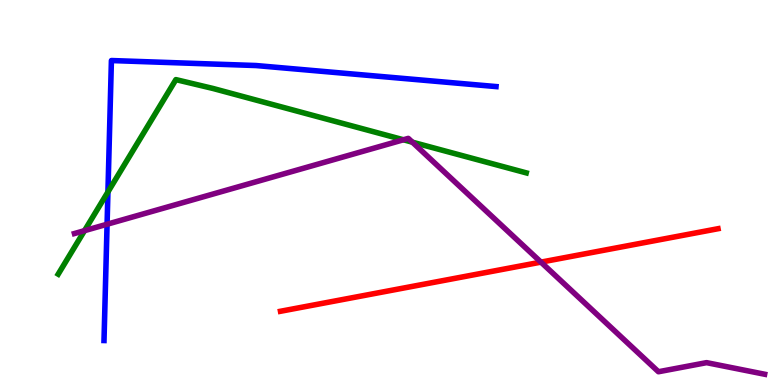[{'lines': ['blue', 'red'], 'intersections': []}, {'lines': ['green', 'red'], 'intersections': []}, {'lines': ['purple', 'red'], 'intersections': [{'x': 6.98, 'y': 3.19}]}, {'lines': ['blue', 'green'], 'intersections': [{'x': 1.39, 'y': 5.01}]}, {'lines': ['blue', 'purple'], 'intersections': [{'x': 1.38, 'y': 4.18}]}, {'lines': ['green', 'purple'], 'intersections': [{'x': 1.09, 'y': 4.01}, {'x': 5.21, 'y': 6.37}, {'x': 5.32, 'y': 6.31}]}]